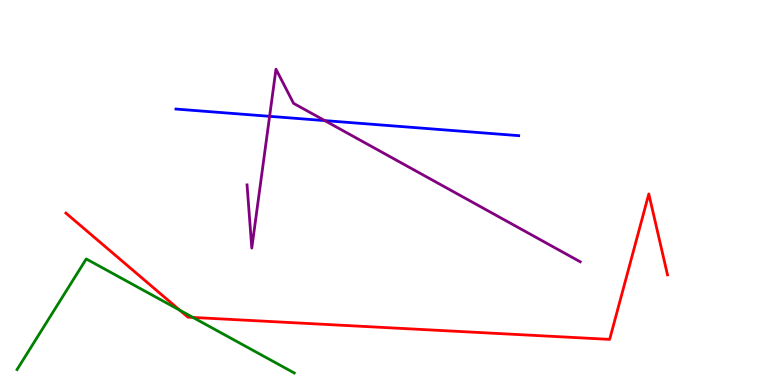[{'lines': ['blue', 'red'], 'intersections': []}, {'lines': ['green', 'red'], 'intersections': [{'x': 2.32, 'y': 1.94}, {'x': 2.49, 'y': 1.75}]}, {'lines': ['purple', 'red'], 'intersections': []}, {'lines': ['blue', 'green'], 'intersections': []}, {'lines': ['blue', 'purple'], 'intersections': [{'x': 3.48, 'y': 6.98}, {'x': 4.19, 'y': 6.87}]}, {'lines': ['green', 'purple'], 'intersections': []}]